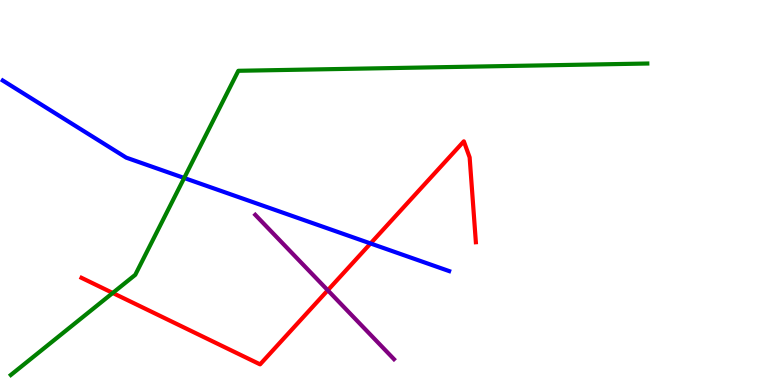[{'lines': ['blue', 'red'], 'intersections': [{'x': 4.78, 'y': 3.68}]}, {'lines': ['green', 'red'], 'intersections': [{'x': 1.45, 'y': 2.39}]}, {'lines': ['purple', 'red'], 'intersections': [{'x': 4.23, 'y': 2.46}]}, {'lines': ['blue', 'green'], 'intersections': [{'x': 2.38, 'y': 5.38}]}, {'lines': ['blue', 'purple'], 'intersections': []}, {'lines': ['green', 'purple'], 'intersections': []}]